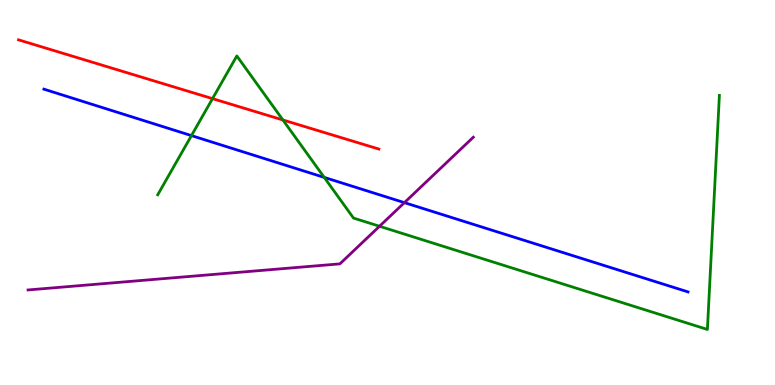[{'lines': ['blue', 'red'], 'intersections': []}, {'lines': ['green', 'red'], 'intersections': [{'x': 2.74, 'y': 7.44}, {'x': 3.65, 'y': 6.88}]}, {'lines': ['purple', 'red'], 'intersections': []}, {'lines': ['blue', 'green'], 'intersections': [{'x': 2.47, 'y': 6.48}, {'x': 4.18, 'y': 5.39}]}, {'lines': ['blue', 'purple'], 'intersections': [{'x': 5.22, 'y': 4.74}]}, {'lines': ['green', 'purple'], 'intersections': [{'x': 4.9, 'y': 4.12}]}]